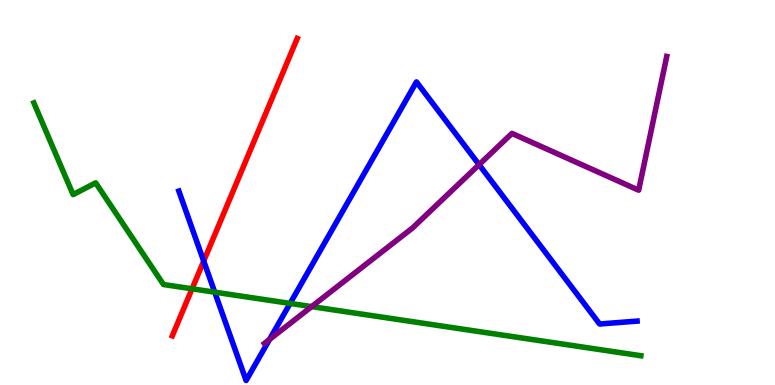[{'lines': ['blue', 'red'], 'intersections': [{'x': 2.63, 'y': 3.22}]}, {'lines': ['green', 'red'], 'intersections': [{'x': 2.48, 'y': 2.5}]}, {'lines': ['purple', 'red'], 'intersections': []}, {'lines': ['blue', 'green'], 'intersections': [{'x': 2.77, 'y': 2.41}, {'x': 3.74, 'y': 2.12}]}, {'lines': ['blue', 'purple'], 'intersections': [{'x': 3.48, 'y': 1.18}, {'x': 6.18, 'y': 5.72}]}, {'lines': ['green', 'purple'], 'intersections': [{'x': 4.02, 'y': 2.04}]}]